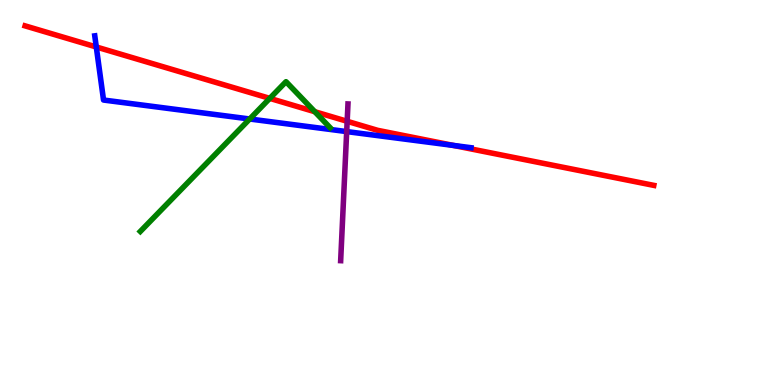[{'lines': ['blue', 'red'], 'intersections': [{'x': 1.24, 'y': 8.78}, {'x': 5.85, 'y': 6.22}]}, {'lines': ['green', 'red'], 'intersections': [{'x': 3.48, 'y': 7.44}, {'x': 4.06, 'y': 7.1}]}, {'lines': ['purple', 'red'], 'intersections': [{'x': 4.48, 'y': 6.85}]}, {'lines': ['blue', 'green'], 'intersections': [{'x': 3.22, 'y': 6.91}]}, {'lines': ['blue', 'purple'], 'intersections': [{'x': 4.47, 'y': 6.58}]}, {'lines': ['green', 'purple'], 'intersections': []}]